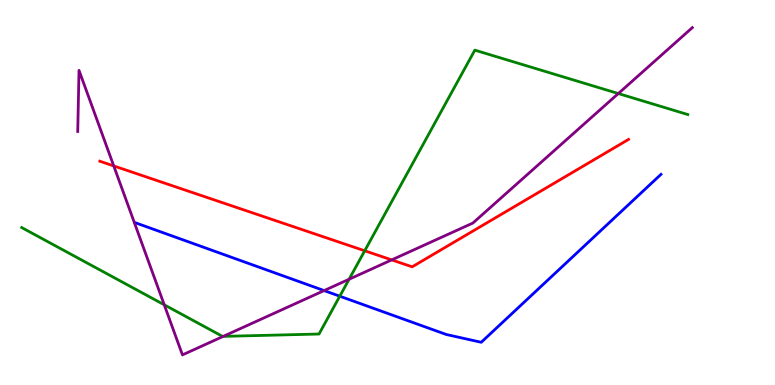[{'lines': ['blue', 'red'], 'intersections': []}, {'lines': ['green', 'red'], 'intersections': [{'x': 4.71, 'y': 3.49}]}, {'lines': ['purple', 'red'], 'intersections': [{'x': 1.47, 'y': 5.69}, {'x': 5.05, 'y': 3.25}]}, {'lines': ['blue', 'green'], 'intersections': [{'x': 4.38, 'y': 2.31}]}, {'lines': ['blue', 'purple'], 'intersections': [{'x': 4.18, 'y': 2.45}]}, {'lines': ['green', 'purple'], 'intersections': [{'x': 2.12, 'y': 2.08}, {'x': 2.88, 'y': 1.26}, {'x': 4.5, 'y': 2.75}, {'x': 7.98, 'y': 7.57}]}]